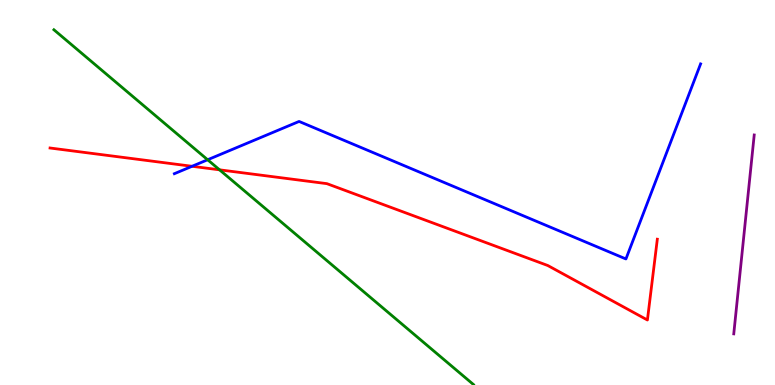[{'lines': ['blue', 'red'], 'intersections': [{'x': 2.48, 'y': 5.68}]}, {'lines': ['green', 'red'], 'intersections': [{'x': 2.83, 'y': 5.59}]}, {'lines': ['purple', 'red'], 'intersections': []}, {'lines': ['blue', 'green'], 'intersections': [{'x': 2.68, 'y': 5.85}]}, {'lines': ['blue', 'purple'], 'intersections': []}, {'lines': ['green', 'purple'], 'intersections': []}]